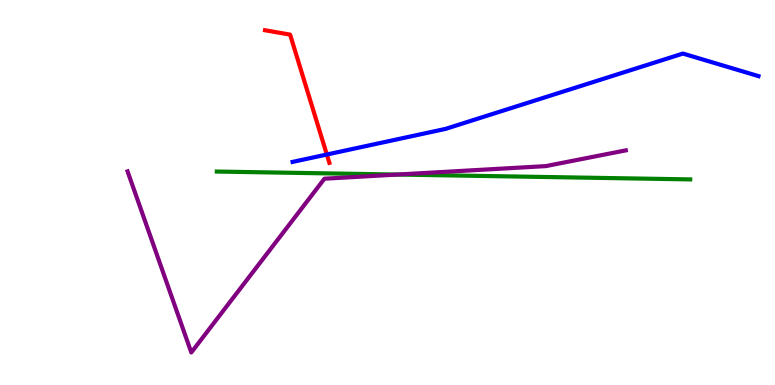[{'lines': ['blue', 'red'], 'intersections': [{'x': 4.22, 'y': 5.99}]}, {'lines': ['green', 'red'], 'intersections': []}, {'lines': ['purple', 'red'], 'intersections': []}, {'lines': ['blue', 'green'], 'intersections': []}, {'lines': ['blue', 'purple'], 'intersections': []}, {'lines': ['green', 'purple'], 'intersections': [{'x': 5.13, 'y': 5.47}]}]